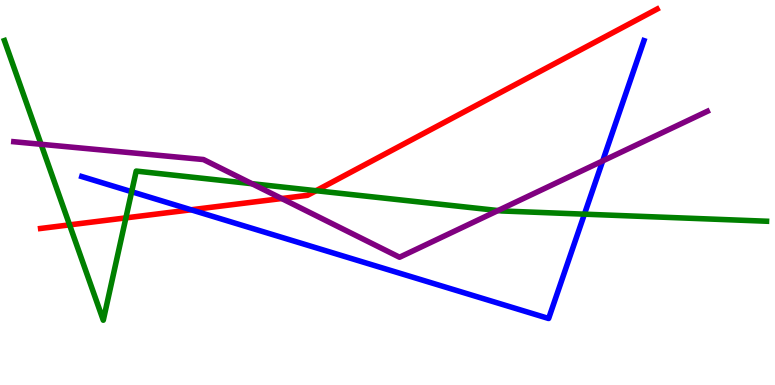[{'lines': ['blue', 'red'], 'intersections': [{'x': 2.47, 'y': 4.55}]}, {'lines': ['green', 'red'], 'intersections': [{'x': 0.898, 'y': 4.16}, {'x': 1.62, 'y': 4.34}, {'x': 4.08, 'y': 5.05}]}, {'lines': ['purple', 'red'], 'intersections': [{'x': 3.63, 'y': 4.84}]}, {'lines': ['blue', 'green'], 'intersections': [{'x': 1.7, 'y': 5.02}, {'x': 7.54, 'y': 4.44}]}, {'lines': ['blue', 'purple'], 'intersections': [{'x': 7.78, 'y': 5.82}]}, {'lines': ['green', 'purple'], 'intersections': [{'x': 0.53, 'y': 6.25}, {'x': 3.25, 'y': 5.23}, {'x': 6.43, 'y': 4.53}]}]